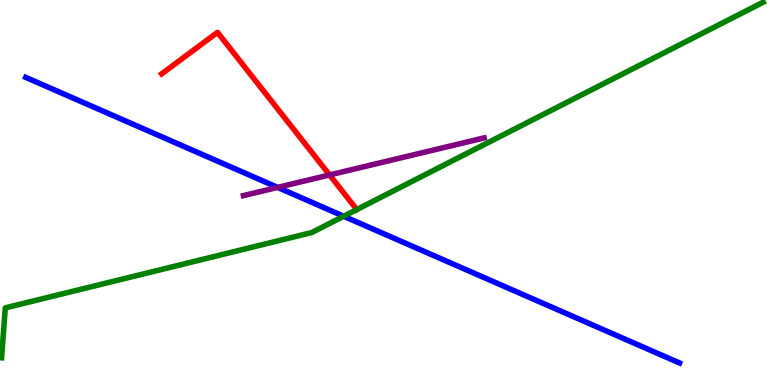[{'lines': ['blue', 'red'], 'intersections': []}, {'lines': ['green', 'red'], 'intersections': []}, {'lines': ['purple', 'red'], 'intersections': [{'x': 4.25, 'y': 5.46}]}, {'lines': ['blue', 'green'], 'intersections': [{'x': 4.43, 'y': 4.38}]}, {'lines': ['blue', 'purple'], 'intersections': [{'x': 3.58, 'y': 5.13}]}, {'lines': ['green', 'purple'], 'intersections': []}]